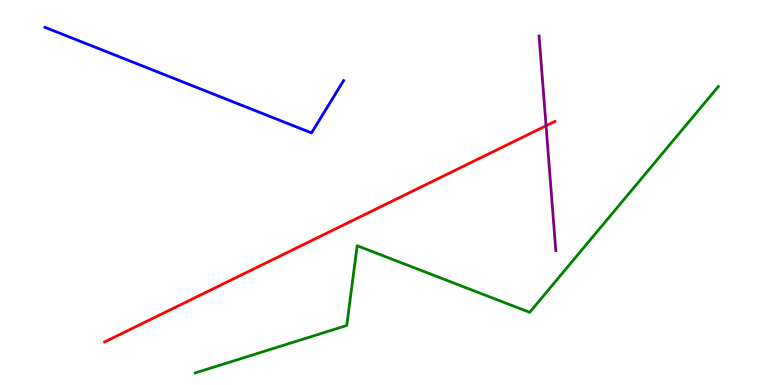[{'lines': ['blue', 'red'], 'intersections': []}, {'lines': ['green', 'red'], 'intersections': []}, {'lines': ['purple', 'red'], 'intersections': [{'x': 7.05, 'y': 6.73}]}, {'lines': ['blue', 'green'], 'intersections': []}, {'lines': ['blue', 'purple'], 'intersections': []}, {'lines': ['green', 'purple'], 'intersections': []}]